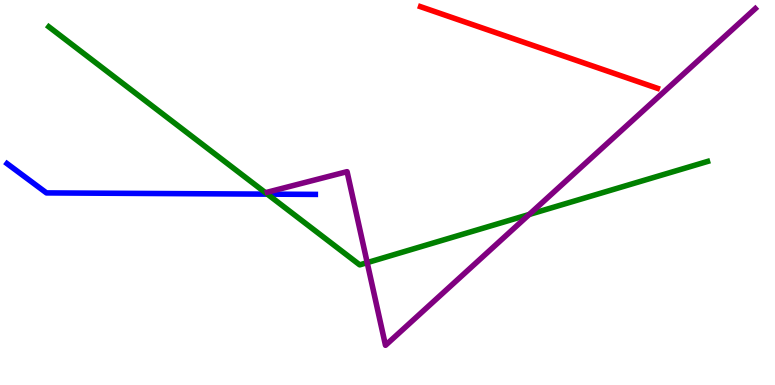[{'lines': ['blue', 'red'], 'intersections': []}, {'lines': ['green', 'red'], 'intersections': []}, {'lines': ['purple', 'red'], 'intersections': []}, {'lines': ['blue', 'green'], 'intersections': [{'x': 3.45, 'y': 4.96}]}, {'lines': ['blue', 'purple'], 'intersections': []}, {'lines': ['green', 'purple'], 'intersections': [{'x': 4.74, 'y': 3.18}, {'x': 6.83, 'y': 4.43}]}]